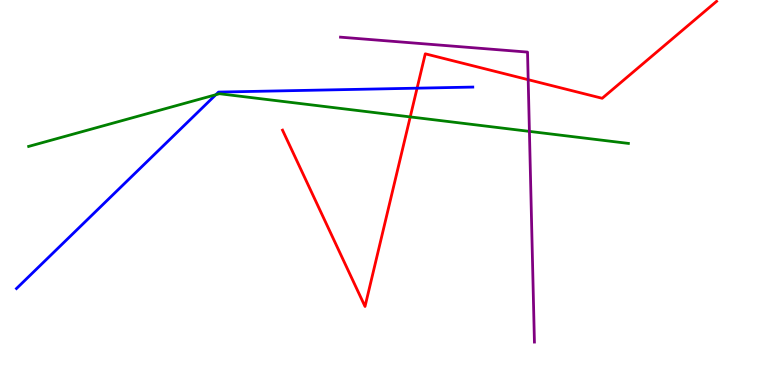[{'lines': ['blue', 'red'], 'intersections': [{'x': 5.38, 'y': 7.71}]}, {'lines': ['green', 'red'], 'intersections': [{'x': 5.29, 'y': 6.96}]}, {'lines': ['purple', 'red'], 'intersections': [{'x': 6.82, 'y': 7.93}]}, {'lines': ['blue', 'green'], 'intersections': [{'x': 2.78, 'y': 7.54}]}, {'lines': ['blue', 'purple'], 'intersections': []}, {'lines': ['green', 'purple'], 'intersections': [{'x': 6.83, 'y': 6.59}]}]